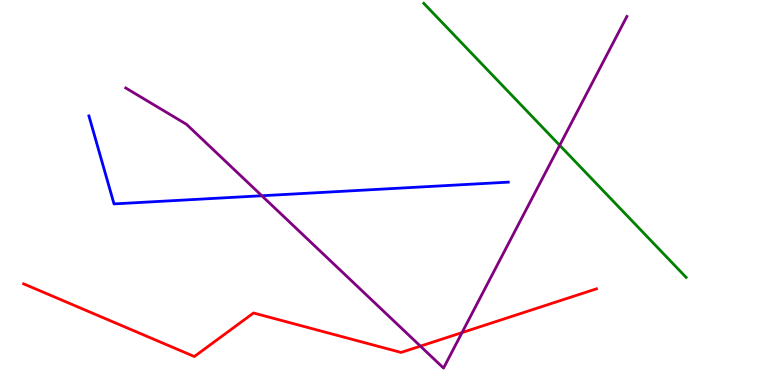[{'lines': ['blue', 'red'], 'intersections': []}, {'lines': ['green', 'red'], 'intersections': []}, {'lines': ['purple', 'red'], 'intersections': [{'x': 5.42, 'y': 1.01}, {'x': 5.96, 'y': 1.36}]}, {'lines': ['blue', 'green'], 'intersections': []}, {'lines': ['blue', 'purple'], 'intersections': [{'x': 3.38, 'y': 4.92}]}, {'lines': ['green', 'purple'], 'intersections': [{'x': 7.22, 'y': 6.23}]}]